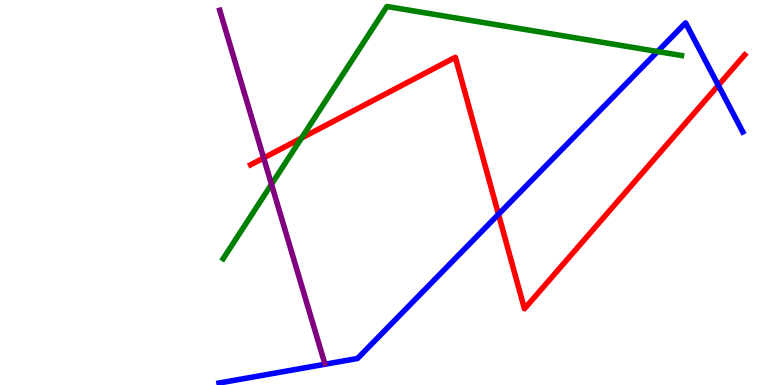[{'lines': ['blue', 'red'], 'intersections': [{'x': 6.43, 'y': 4.43}, {'x': 9.27, 'y': 7.78}]}, {'lines': ['green', 'red'], 'intersections': [{'x': 3.89, 'y': 6.41}]}, {'lines': ['purple', 'red'], 'intersections': [{'x': 3.4, 'y': 5.9}]}, {'lines': ['blue', 'green'], 'intersections': [{'x': 8.49, 'y': 8.66}]}, {'lines': ['blue', 'purple'], 'intersections': []}, {'lines': ['green', 'purple'], 'intersections': [{'x': 3.5, 'y': 5.21}]}]